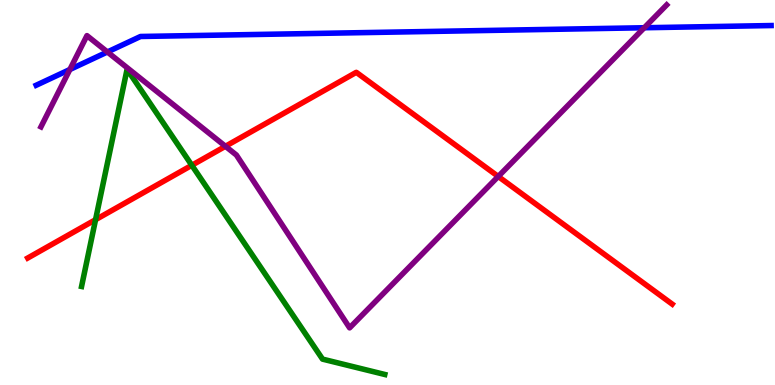[{'lines': ['blue', 'red'], 'intersections': []}, {'lines': ['green', 'red'], 'intersections': [{'x': 1.23, 'y': 4.29}, {'x': 2.48, 'y': 5.71}]}, {'lines': ['purple', 'red'], 'intersections': [{'x': 2.91, 'y': 6.2}, {'x': 6.43, 'y': 5.42}]}, {'lines': ['blue', 'green'], 'intersections': []}, {'lines': ['blue', 'purple'], 'intersections': [{'x': 0.902, 'y': 8.19}, {'x': 1.39, 'y': 8.65}, {'x': 8.31, 'y': 9.28}]}, {'lines': ['green', 'purple'], 'intersections': []}]